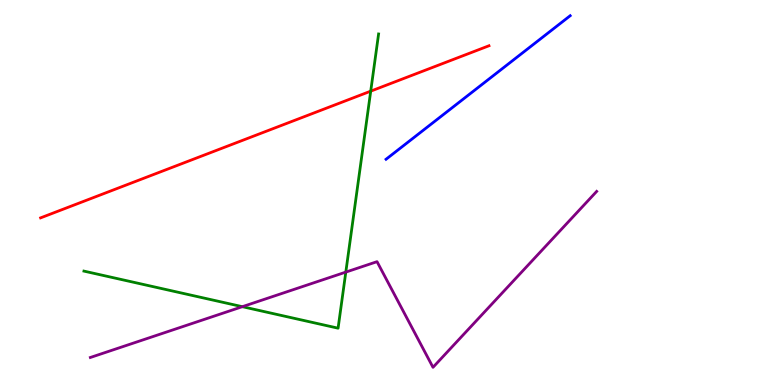[{'lines': ['blue', 'red'], 'intersections': []}, {'lines': ['green', 'red'], 'intersections': [{'x': 4.78, 'y': 7.63}]}, {'lines': ['purple', 'red'], 'intersections': []}, {'lines': ['blue', 'green'], 'intersections': []}, {'lines': ['blue', 'purple'], 'intersections': []}, {'lines': ['green', 'purple'], 'intersections': [{'x': 3.13, 'y': 2.03}, {'x': 4.46, 'y': 2.93}]}]